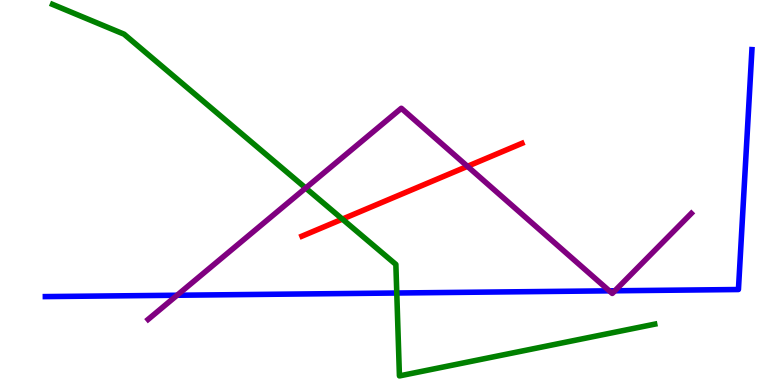[{'lines': ['blue', 'red'], 'intersections': []}, {'lines': ['green', 'red'], 'intersections': [{'x': 4.42, 'y': 4.31}]}, {'lines': ['purple', 'red'], 'intersections': [{'x': 6.03, 'y': 5.68}]}, {'lines': ['blue', 'green'], 'intersections': [{'x': 5.12, 'y': 2.39}]}, {'lines': ['blue', 'purple'], 'intersections': [{'x': 2.29, 'y': 2.33}, {'x': 7.86, 'y': 2.45}, {'x': 7.93, 'y': 2.45}]}, {'lines': ['green', 'purple'], 'intersections': [{'x': 3.94, 'y': 5.12}]}]